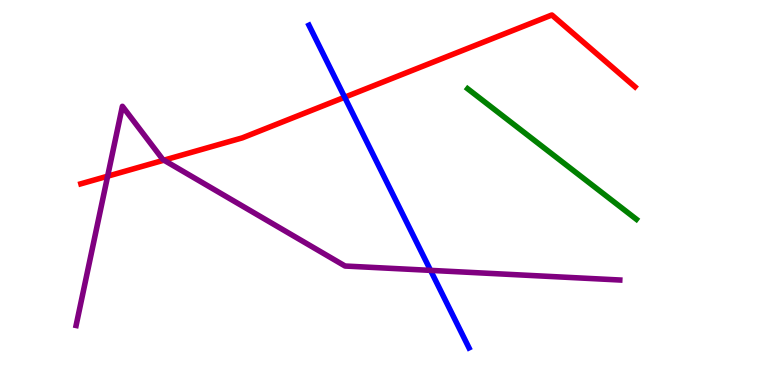[{'lines': ['blue', 'red'], 'intersections': [{'x': 4.45, 'y': 7.47}]}, {'lines': ['green', 'red'], 'intersections': []}, {'lines': ['purple', 'red'], 'intersections': [{'x': 1.39, 'y': 5.42}, {'x': 2.12, 'y': 5.84}]}, {'lines': ['blue', 'green'], 'intersections': []}, {'lines': ['blue', 'purple'], 'intersections': [{'x': 5.56, 'y': 2.98}]}, {'lines': ['green', 'purple'], 'intersections': []}]